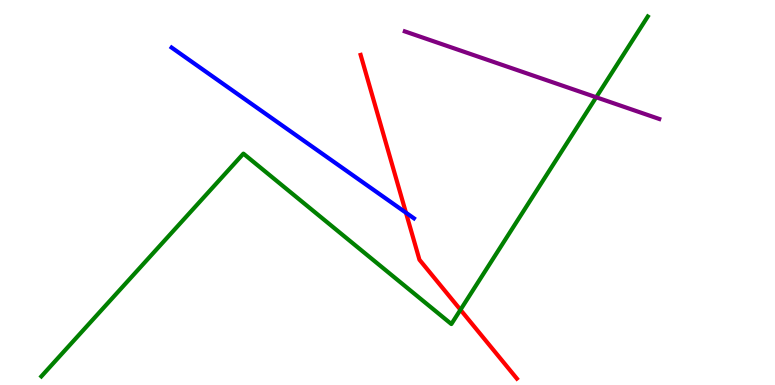[{'lines': ['blue', 'red'], 'intersections': [{'x': 5.24, 'y': 4.48}]}, {'lines': ['green', 'red'], 'intersections': [{'x': 5.94, 'y': 1.95}]}, {'lines': ['purple', 'red'], 'intersections': []}, {'lines': ['blue', 'green'], 'intersections': []}, {'lines': ['blue', 'purple'], 'intersections': []}, {'lines': ['green', 'purple'], 'intersections': [{'x': 7.69, 'y': 7.47}]}]